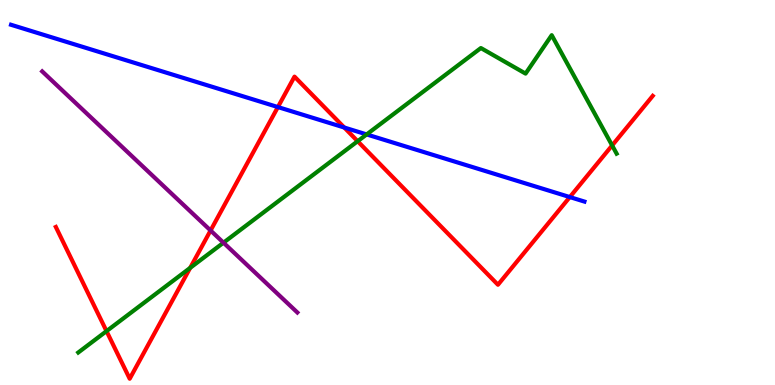[{'lines': ['blue', 'red'], 'intersections': [{'x': 3.59, 'y': 7.22}, {'x': 4.44, 'y': 6.69}, {'x': 7.35, 'y': 4.88}]}, {'lines': ['green', 'red'], 'intersections': [{'x': 1.37, 'y': 1.4}, {'x': 2.45, 'y': 3.04}, {'x': 4.61, 'y': 6.33}, {'x': 7.9, 'y': 6.22}]}, {'lines': ['purple', 'red'], 'intersections': [{'x': 2.72, 'y': 4.01}]}, {'lines': ['blue', 'green'], 'intersections': [{'x': 4.73, 'y': 6.51}]}, {'lines': ['blue', 'purple'], 'intersections': []}, {'lines': ['green', 'purple'], 'intersections': [{'x': 2.88, 'y': 3.7}]}]